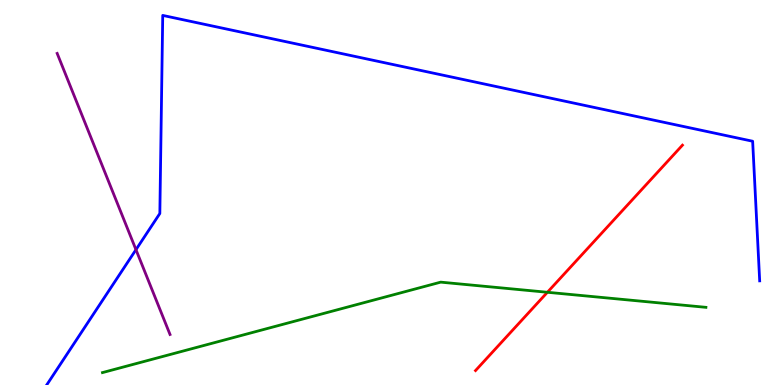[{'lines': ['blue', 'red'], 'intersections': []}, {'lines': ['green', 'red'], 'intersections': [{'x': 7.06, 'y': 2.41}]}, {'lines': ['purple', 'red'], 'intersections': []}, {'lines': ['blue', 'green'], 'intersections': []}, {'lines': ['blue', 'purple'], 'intersections': [{'x': 1.75, 'y': 3.52}]}, {'lines': ['green', 'purple'], 'intersections': []}]